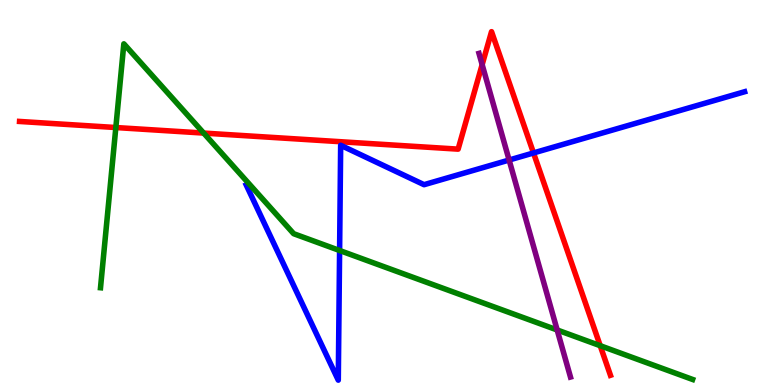[{'lines': ['blue', 'red'], 'intersections': [{'x': 6.88, 'y': 6.03}]}, {'lines': ['green', 'red'], 'intersections': [{'x': 1.49, 'y': 6.69}, {'x': 2.63, 'y': 6.54}, {'x': 7.74, 'y': 1.02}]}, {'lines': ['purple', 'red'], 'intersections': [{'x': 6.22, 'y': 8.32}]}, {'lines': ['blue', 'green'], 'intersections': [{'x': 4.38, 'y': 3.49}]}, {'lines': ['blue', 'purple'], 'intersections': [{'x': 6.57, 'y': 5.84}]}, {'lines': ['green', 'purple'], 'intersections': [{'x': 7.19, 'y': 1.43}]}]